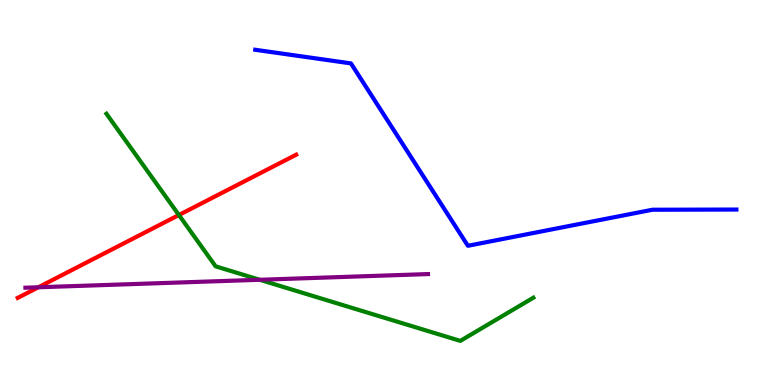[{'lines': ['blue', 'red'], 'intersections': []}, {'lines': ['green', 'red'], 'intersections': [{'x': 2.31, 'y': 4.42}]}, {'lines': ['purple', 'red'], 'intersections': [{'x': 0.495, 'y': 2.54}]}, {'lines': ['blue', 'green'], 'intersections': []}, {'lines': ['blue', 'purple'], 'intersections': []}, {'lines': ['green', 'purple'], 'intersections': [{'x': 3.35, 'y': 2.73}]}]